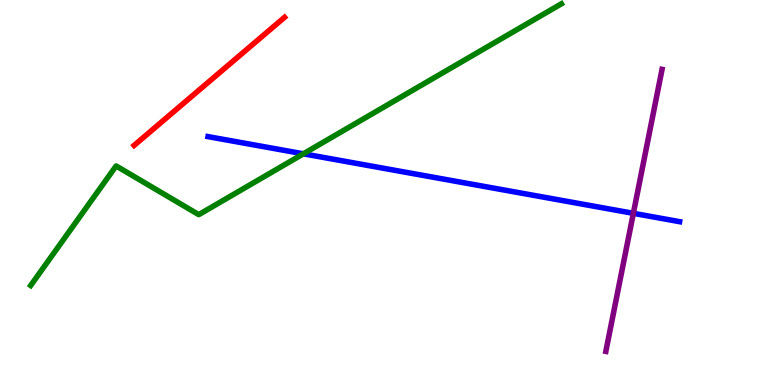[{'lines': ['blue', 'red'], 'intersections': []}, {'lines': ['green', 'red'], 'intersections': []}, {'lines': ['purple', 'red'], 'intersections': []}, {'lines': ['blue', 'green'], 'intersections': [{'x': 3.91, 'y': 6.0}]}, {'lines': ['blue', 'purple'], 'intersections': [{'x': 8.17, 'y': 4.46}]}, {'lines': ['green', 'purple'], 'intersections': []}]